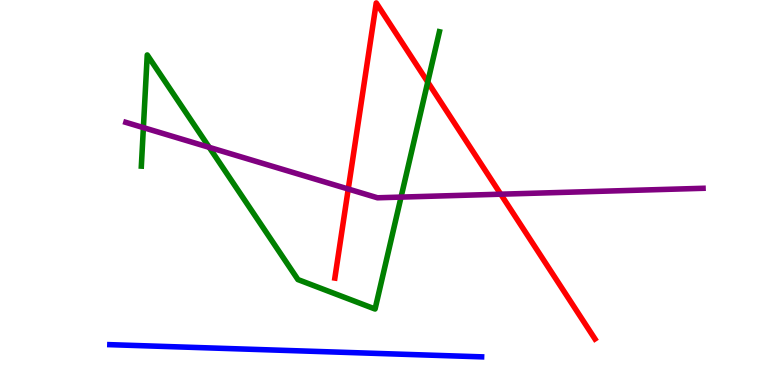[{'lines': ['blue', 'red'], 'intersections': []}, {'lines': ['green', 'red'], 'intersections': [{'x': 5.52, 'y': 7.87}]}, {'lines': ['purple', 'red'], 'intersections': [{'x': 4.49, 'y': 5.09}, {'x': 6.46, 'y': 4.96}]}, {'lines': ['blue', 'green'], 'intersections': []}, {'lines': ['blue', 'purple'], 'intersections': []}, {'lines': ['green', 'purple'], 'intersections': [{'x': 1.85, 'y': 6.69}, {'x': 2.7, 'y': 6.17}, {'x': 5.17, 'y': 4.88}]}]